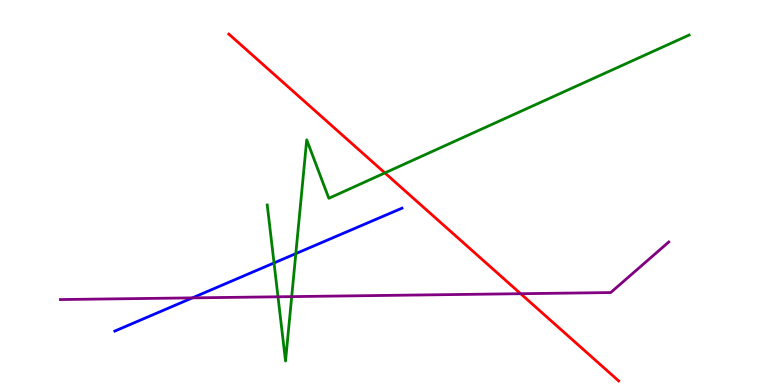[{'lines': ['blue', 'red'], 'intersections': []}, {'lines': ['green', 'red'], 'intersections': [{'x': 4.97, 'y': 5.51}]}, {'lines': ['purple', 'red'], 'intersections': [{'x': 6.72, 'y': 2.37}]}, {'lines': ['blue', 'green'], 'intersections': [{'x': 3.54, 'y': 3.17}, {'x': 3.82, 'y': 3.41}]}, {'lines': ['blue', 'purple'], 'intersections': [{'x': 2.48, 'y': 2.26}]}, {'lines': ['green', 'purple'], 'intersections': [{'x': 3.59, 'y': 2.29}, {'x': 3.76, 'y': 2.3}]}]